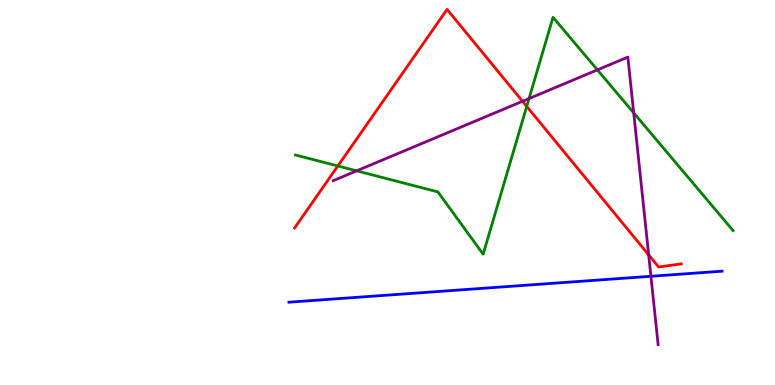[{'lines': ['blue', 'red'], 'intersections': []}, {'lines': ['green', 'red'], 'intersections': [{'x': 4.36, 'y': 5.69}, {'x': 6.8, 'y': 7.24}]}, {'lines': ['purple', 'red'], 'intersections': [{'x': 6.74, 'y': 7.37}, {'x': 8.37, 'y': 3.38}]}, {'lines': ['blue', 'green'], 'intersections': []}, {'lines': ['blue', 'purple'], 'intersections': [{'x': 8.4, 'y': 2.82}]}, {'lines': ['green', 'purple'], 'intersections': [{'x': 4.6, 'y': 5.56}, {'x': 6.83, 'y': 7.44}, {'x': 7.71, 'y': 8.18}, {'x': 8.18, 'y': 7.07}]}]